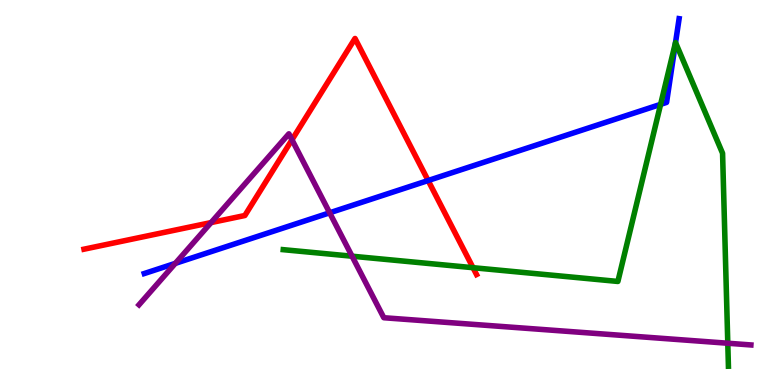[{'lines': ['blue', 'red'], 'intersections': [{'x': 5.52, 'y': 5.31}]}, {'lines': ['green', 'red'], 'intersections': [{'x': 6.1, 'y': 3.05}]}, {'lines': ['purple', 'red'], 'intersections': [{'x': 2.72, 'y': 4.22}, {'x': 3.77, 'y': 6.37}]}, {'lines': ['blue', 'green'], 'intersections': [{'x': 8.52, 'y': 7.29}, {'x': 8.72, 'y': 8.89}]}, {'lines': ['blue', 'purple'], 'intersections': [{'x': 2.26, 'y': 3.16}, {'x': 4.25, 'y': 4.47}]}, {'lines': ['green', 'purple'], 'intersections': [{'x': 4.54, 'y': 3.35}, {'x': 9.39, 'y': 1.08}]}]